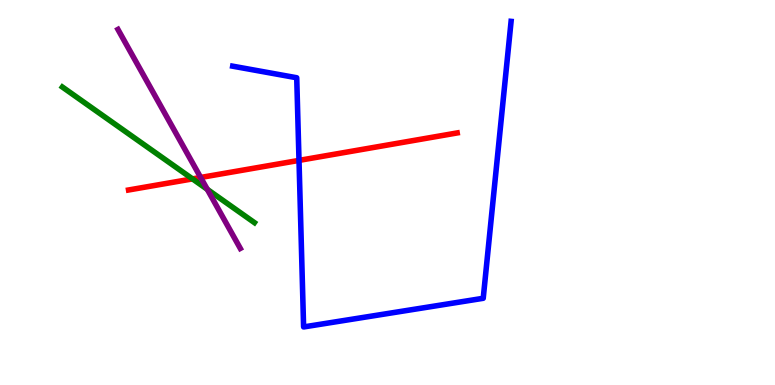[{'lines': ['blue', 'red'], 'intersections': [{'x': 3.86, 'y': 5.83}]}, {'lines': ['green', 'red'], 'intersections': [{'x': 2.48, 'y': 5.35}]}, {'lines': ['purple', 'red'], 'intersections': [{'x': 2.59, 'y': 5.39}]}, {'lines': ['blue', 'green'], 'intersections': []}, {'lines': ['blue', 'purple'], 'intersections': []}, {'lines': ['green', 'purple'], 'intersections': [{'x': 2.67, 'y': 5.08}]}]